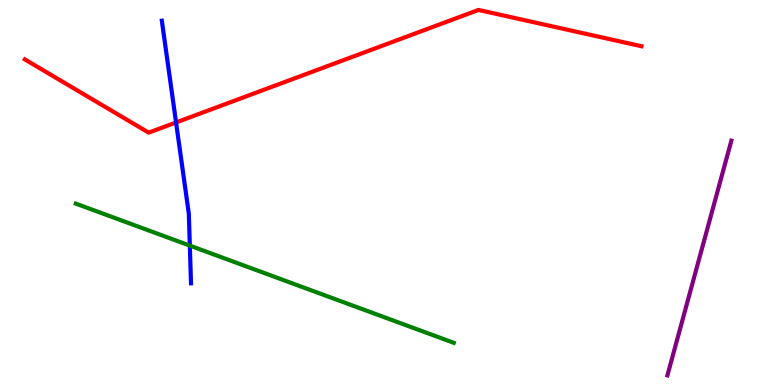[{'lines': ['blue', 'red'], 'intersections': [{'x': 2.27, 'y': 6.82}]}, {'lines': ['green', 'red'], 'intersections': []}, {'lines': ['purple', 'red'], 'intersections': []}, {'lines': ['blue', 'green'], 'intersections': [{'x': 2.45, 'y': 3.62}]}, {'lines': ['blue', 'purple'], 'intersections': []}, {'lines': ['green', 'purple'], 'intersections': []}]